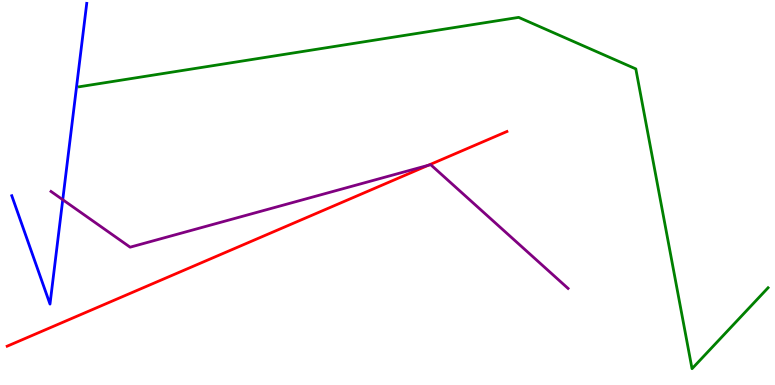[{'lines': ['blue', 'red'], 'intersections': []}, {'lines': ['green', 'red'], 'intersections': []}, {'lines': ['purple', 'red'], 'intersections': [{'x': 5.53, 'y': 5.71}]}, {'lines': ['blue', 'green'], 'intersections': []}, {'lines': ['blue', 'purple'], 'intersections': [{'x': 0.81, 'y': 4.81}]}, {'lines': ['green', 'purple'], 'intersections': []}]